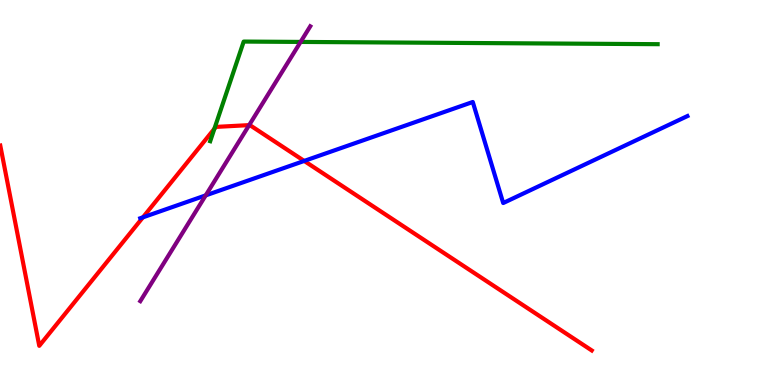[{'lines': ['blue', 'red'], 'intersections': [{'x': 1.84, 'y': 4.35}, {'x': 3.93, 'y': 5.82}]}, {'lines': ['green', 'red'], 'intersections': [{'x': 2.77, 'y': 6.66}]}, {'lines': ['purple', 'red'], 'intersections': [{'x': 3.21, 'y': 6.75}]}, {'lines': ['blue', 'green'], 'intersections': []}, {'lines': ['blue', 'purple'], 'intersections': [{'x': 2.65, 'y': 4.93}]}, {'lines': ['green', 'purple'], 'intersections': [{'x': 3.88, 'y': 8.91}]}]